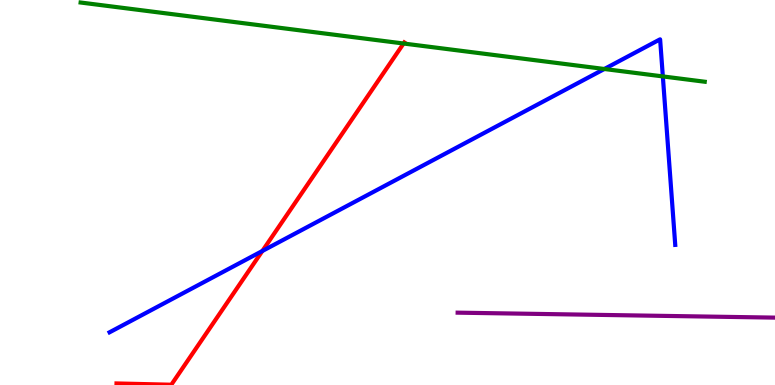[{'lines': ['blue', 'red'], 'intersections': [{'x': 3.39, 'y': 3.48}]}, {'lines': ['green', 'red'], 'intersections': [{'x': 5.21, 'y': 8.87}]}, {'lines': ['purple', 'red'], 'intersections': []}, {'lines': ['blue', 'green'], 'intersections': [{'x': 7.8, 'y': 8.21}, {'x': 8.55, 'y': 8.02}]}, {'lines': ['blue', 'purple'], 'intersections': []}, {'lines': ['green', 'purple'], 'intersections': []}]